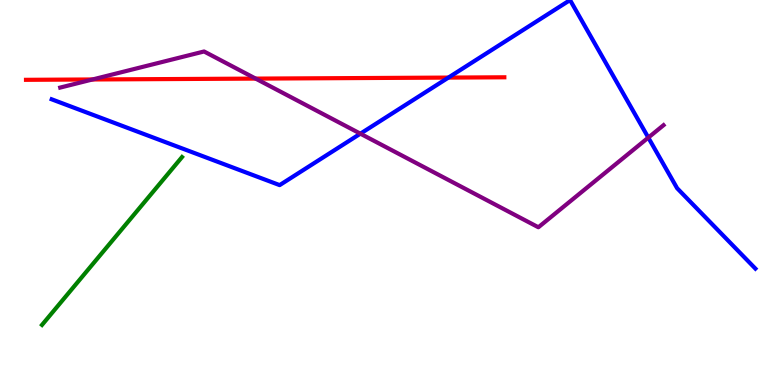[{'lines': ['blue', 'red'], 'intersections': [{'x': 5.79, 'y': 7.98}]}, {'lines': ['green', 'red'], 'intersections': []}, {'lines': ['purple', 'red'], 'intersections': [{'x': 1.19, 'y': 7.94}, {'x': 3.3, 'y': 7.96}]}, {'lines': ['blue', 'green'], 'intersections': []}, {'lines': ['blue', 'purple'], 'intersections': [{'x': 4.65, 'y': 6.53}, {'x': 8.37, 'y': 6.43}]}, {'lines': ['green', 'purple'], 'intersections': []}]